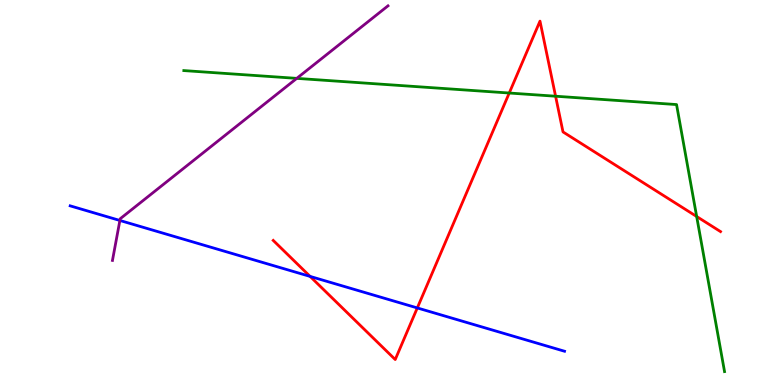[{'lines': ['blue', 'red'], 'intersections': [{'x': 4.0, 'y': 2.82}, {'x': 5.38, 'y': 2.0}]}, {'lines': ['green', 'red'], 'intersections': [{'x': 6.57, 'y': 7.58}, {'x': 7.17, 'y': 7.5}, {'x': 8.99, 'y': 4.38}]}, {'lines': ['purple', 'red'], 'intersections': []}, {'lines': ['blue', 'green'], 'intersections': []}, {'lines': ['blue', 'purple'], 'intersections': [{'x': 1.55, 'y': 4.27}]}, {'lines': ['green', 'purple'], 'intersections': [{'x': 3.83, 'y': 7.96}]}]